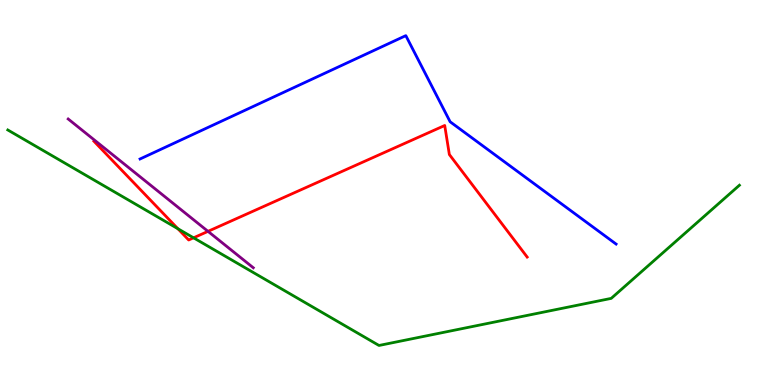[{'lines': ['blue', 'red'], 'intersections': []}, {'lines': ['green', 'red'], 'intersections': [{'x': 2.3, 'y': 4.06}, {'x': 2.5, 'y': 3.82}]}, {'lines': ['purple', 'red'], 'intersections': [{'x': 2.68, 'y': 3.99}]}, {'lines': ['blue', 'green'], 'intersections': []}, {'lines': ['blue', 'purple'], 'intersections': []}, {'lines': ['green', 'purple'], 'intersections': []}]